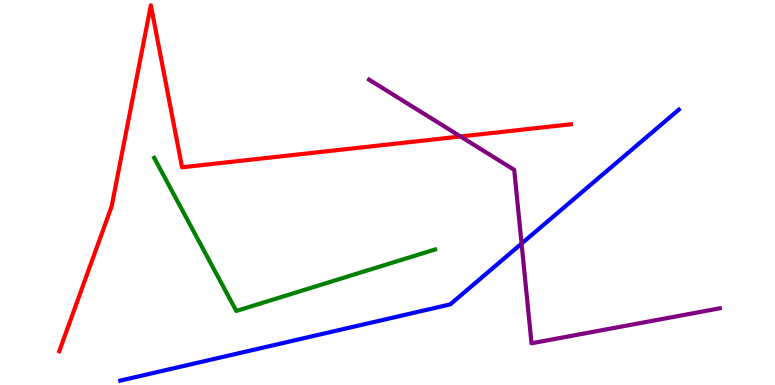[{'lines': ['blue', 'red'], 'intersections': []}, {'lines': ['green', 'red'], 'intersections': []}, {'lines': ['purple', 'red'], 'intersections': [{'x': 5.94, 'y': 6.45}]}, {'lines': ['blue', 'green'], 'intersections': []}, {'lines': ['blue', 'purple'], 'intersections': [{'x': 6.73, 'y': 3.67}]}, {'lines': ['green', 'purple'], 'intersections': []}]